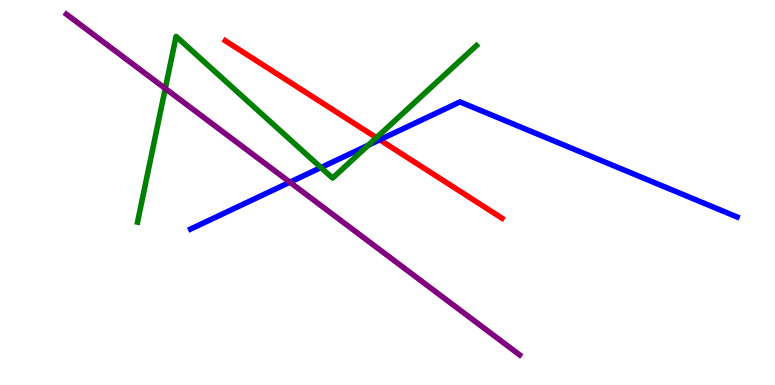[{'lines': ['blue', 'red'], 'intersections': [{'x': 4.9, 'y': 6.37}]}, {'lines': ['green', 'red'], 'intersections': [{'x': 4.86, 'y': 6.42}]}, {'lines': ['purple', 'red'], 'intersections': []}, {'lines': ['blue', 'green'], 'intersections': [{'x': 4.14, 'y': 5.65}, {'x': 4.75, 'y': 6.23}]}, {'lines': ['blue', 'purple'], 'intersections': [{'x': 3.74, 'y': 5.27}]}, {'lines': ['green', 'purple'], 'intersections': [{'x': 2.13, 'y': 7.7}]}]